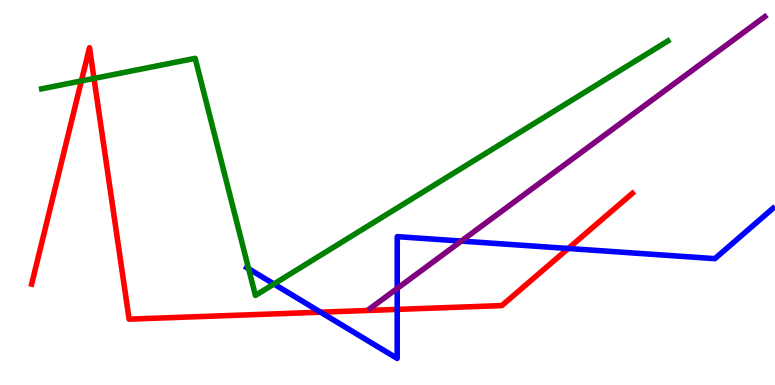[{'lines': ['blue', 'red'], 'intersections': [{'x': 4.14, 'y': 1.89}, {'x': 5.13, 'y': 1.96}, {'x': 7.33, 'y': 3.55}]}, {'lines': ['green', 'red'], 'intersections': [{'x': 1.05, 'y': 7.9}, {'x': 1.21, 'y': 7.96}]}, {'lines': ['purple', 'red'], 'intersections': []}, {'lines': ['blue', 'green'], 'intersections': [{'x': 3.21, 'y': 3.02}, {'x': 3.53, 'y': 2.62}]}, {'lines': ['blue', 'purple'], 'intersections': [{'x': 5.13, 'y': 2.51}, {'x': 5.95, 'y': 3.74}]}, {'lines': ['green', 'purple'], 'intersections': []}]